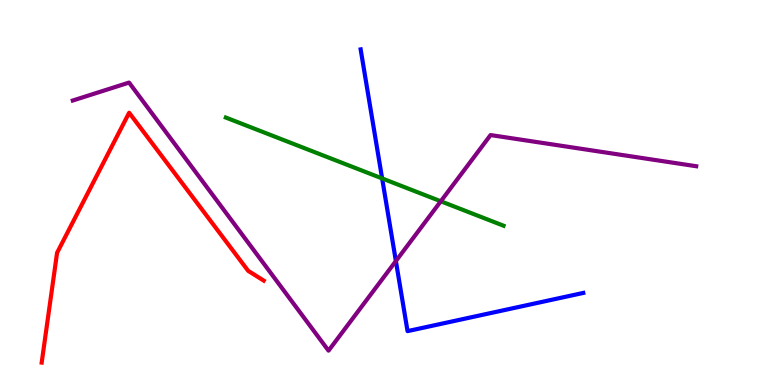[{'lines': ['blue', 'red'], 'intersections': []}, {'lines': ['green', 'red'], 'intersections': []}, {'lines': ['purple', 'red'], 'intersections': []}, {'lines': ['blue', 'green'], 'intersections': [{'x': 4.93, 'y': 5.37}]}, {'lines': ['blue', 'purple'], 'intersections': [{'x': 5.11, 'y': 3.22}]}, {'lines': ['green', 'purple'], 'intersections': [{'x': 5.69, 'y': 4.77}]}]